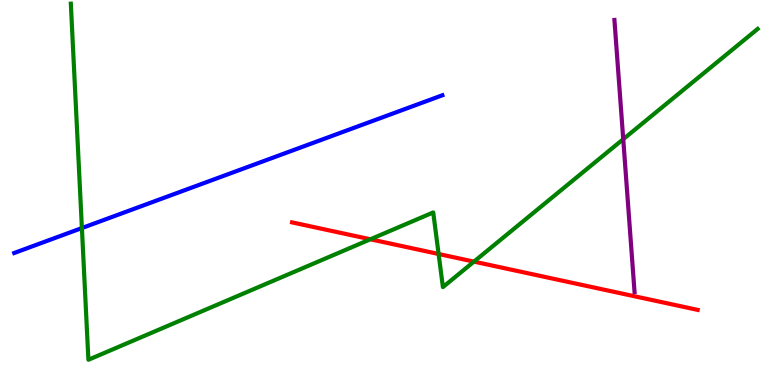[{'lines': ['blue', 'red'], 'intersections': []}, {'lines': ['green', 'red'], 'intersections': [{'x': 4.78, 'y': 3.78}, {'x': 5.66, 'y': 3.4}, {'x': 6.12, 'y': 3.2}]}, {'lines': ['purple', 'red'], 'intersections': []}, {'lines': ['blue', 'green'], 'intersections': [{'x': 1.06, 'y': 4.08}]}, {'lines': ['blue', 'purple'], 'intersections': []}, {'lines': ['green', 'purple'], 'intersections': [{'x': 8.04, 'y': 6.38}]}]